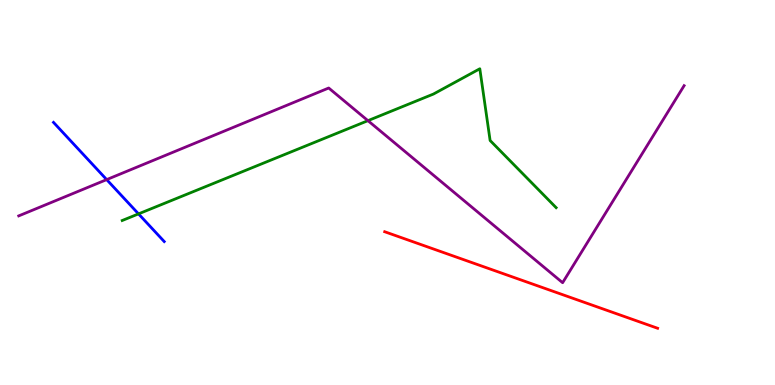[{'lines': ['blue', 'red'], 'intersections': []}, {'lines': ['green', 'red'], 'intersections': []}, {'lines': ['purple', 'red'], 'intersections': []}, {'lines': ['blue', 'green'], 'intersections': [{'x': 1.79, 'y': 4.44}]}, {'lines': ['blue', 'purple'], 'intersections': [{'x': 1.38, 'y': 5.33}]}, {'lines': ['green', 'purple'], 'intersections': [{'x': 4.75, 'y': 6.87}]}]